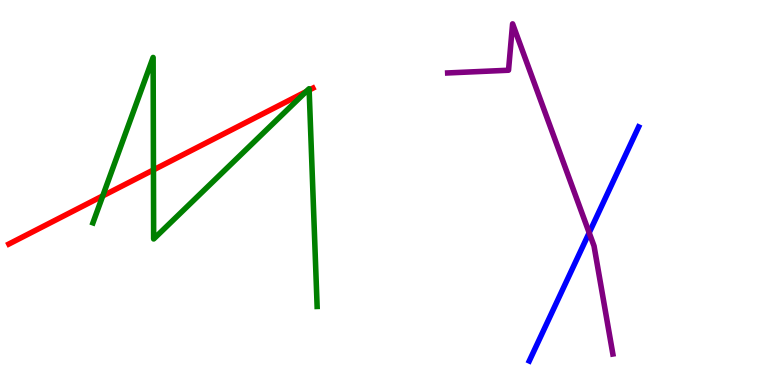[{'lines': ['blue', 'red'], 'intersections': []}, {'lines': ['green', 'red'], 'intersections': [{'x': 1.33, 'y': 4.91}, {'x': 1.98, 'y': 5.59}, {'x': 3.95, 'y': 7.62}, {'x': 3.99, 'y': 7.66}]}, {'lines': ['purple', 'red'], 'intersections': []}, {'lines': ['blue', 'green'], 'intersections': []}, {'lines': ['blue', 'purple'], 'intersections': [{'x': 7.6, 'y': 3.95}]}, {'lines': ['green', 'purple'], 'intersections': []}]